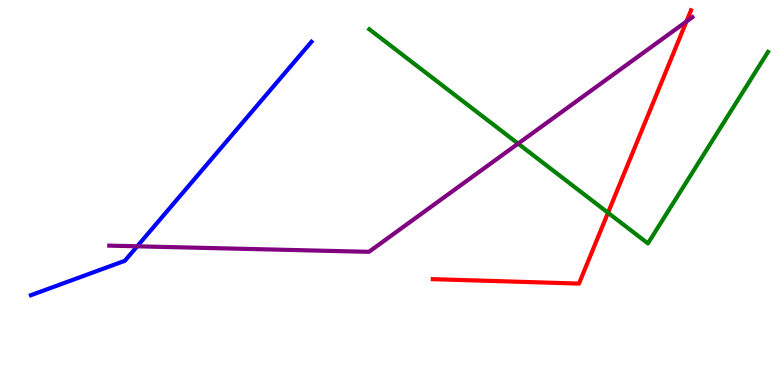[{'lines': ['blue', 'red'], 'intersections': []}, {'lines': ['green', 'red'], 'intersections': [{'x': 7.85, 'y': 4.47}]}, {'lines': ['purple', 'red'], 'intersections': [{'x': 8.86, 'y': 9.44}]}, {'lines': ['blue', 'green'], 'intersections': []}, {'lines': ['blue', 'purple'], 'intersections': [{'x': 1.77, 'y': 3.6}]}, {'lines': ['green', 'purple'], 'intersections': [{'x': 6.69, 'y': 6.27}]}]